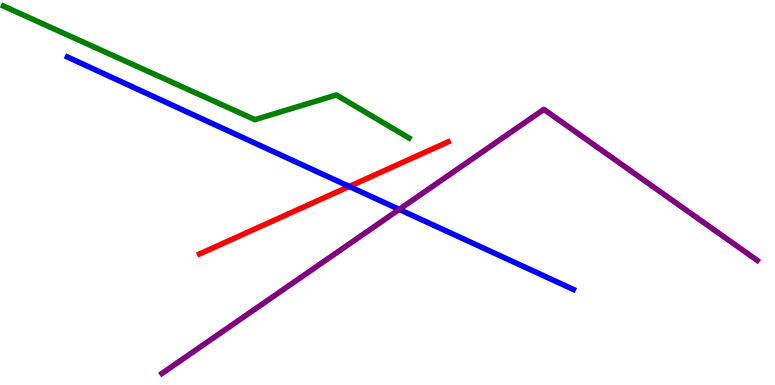[{'lines': ['blue', 'red'], 'intersections': [{'x': 4.51, 'y': 5.16}]}, {'lines': ['green', 'red'], 'intersections': []}, {'lines': ['purple', 'red'], 'intersections': []}, {'lines': ['blue', 'green'], 'intersections': []}, {'lines': ['blue', 'purple'], 'intersections': [{'x': 5.15, 'y': 4.56}]}, {'lines': ['green', 'purple'], 'intersections': []}]